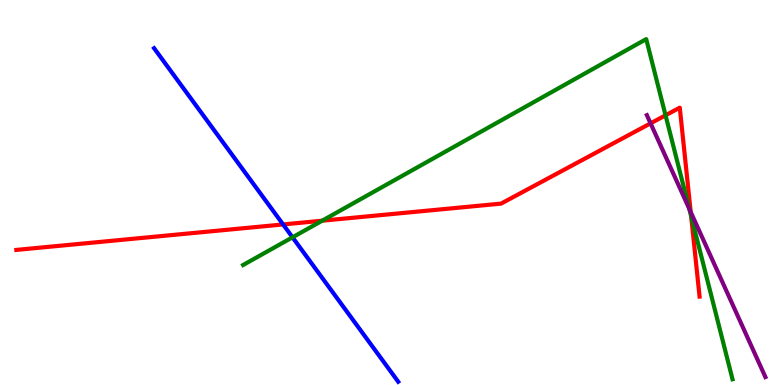[{'lines': ['blue', 'red'], 'intersections': [{'x': 3.65, 'y': 4.17}]}, {'lines': ['green', 'red'], 'intersections': [{'x': 4.16, 'y': 4.27}, {'x': 8.59, 'y': 7.01}, {'x': 8.92, 'y': 4.38}]}, {'lines': ['purple', 'red'], 'intersections': [{'x': 8.39, 'y': 6.8}, {'x': 8.91, 'y': 4.49}]}, {'lines': ['blue', 'green'], 'intersections': [{'x': 3.77, 'y': 3.84}]}, {'lines': ['blue', 'purple'], 'intersections': []}, {'lines': ['green', 'purple'], 'intersections': [{'x': 8.89, 'y': 4.58}]}]